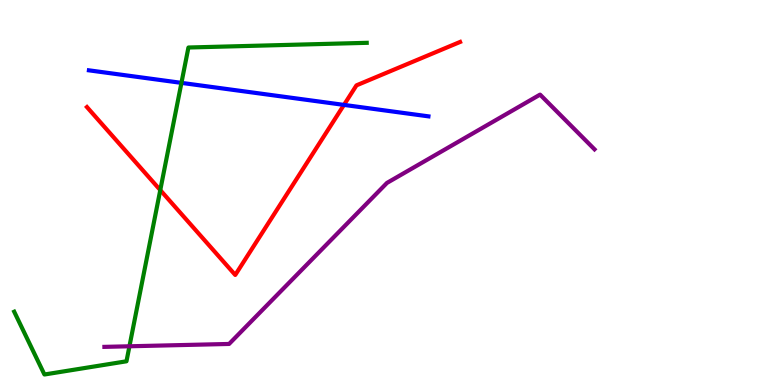[{'lines': ['blue', 'red'], 'intersections': [{'x': 4.44, 'y': 7.28}]}, {'lines': ['green', 'red'], 'intersections': [{'x': 2.07, 'y': 5.06}]}, {'lines': ['purple', 'red'], 'intersections': []}, {'lines': ['blue', 'green'], 'intersections': [{'x': 2.34, 'y': 7.85}]}, {'lines': ['blue', 'purple'], 'intersections': []}, {'lines': ['green', 'purple'], 'intersections': [{'x': 1.67, 'y': 1.01}]}]